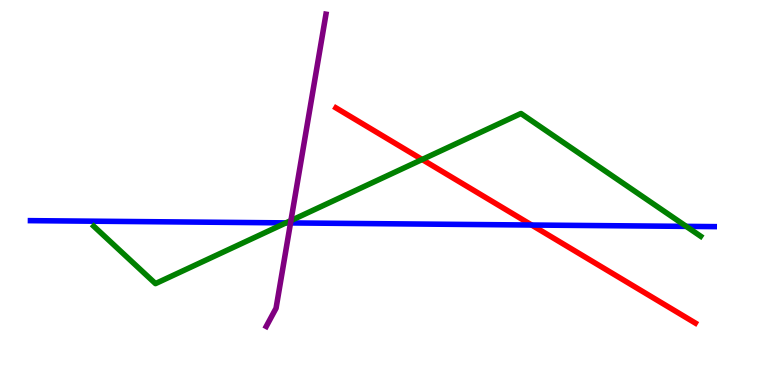[{'lines': ['blue', 'red'], 'intersections': [{'x': 6.86, 'y': 4.16}]}, {'lines': ['green', 'red'], 'intersections': [{'x': 5.45, 'y': 5.86}]}, {'lines': ['purple', 'red'], 'intersections': []}, {'lines': ['blue', 'green'], 'intersections': [{'x': 3.69, 'y': 4.21}, {'x': 8.85, 'y': 4.12}]}, {'lines': ['blue', 'purple'], 'intersections': [{'x': 3.75, 'y': 4.21}]}, {'lines': ['green', 'purple'], 'intersections': [{'x': 3.75, 'y': 4.27}]}]